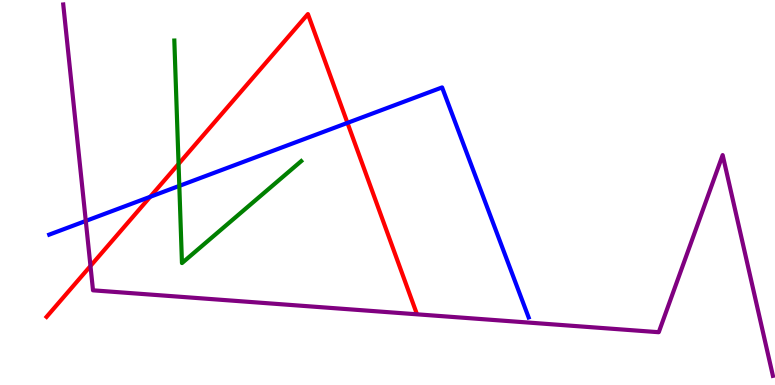[{'lines': ['blue', 'red'], 'intersections': [{'x': 1.94, 'y': 4.89}, {'x': 4.48, 'y': 6.81}]}, {'lines': ['green', 'red'], 'intersections': [{'x': 2.3, 'y': 5.74}]}, {'lines': ['purple', 'red'], 'intersections': [{'x': 1.17, 'y': 3.09}]}, {'lines': ['blue', 'green'], 'intersections': [{'x': 2.31, 'y': 5.17}]}, {'lines': ['blue', 'purple'], 'intersections': [{'x': 1.11, 'y': 4.26}]}, {'lines': ['green', 'purple'], 'intersections': []}]